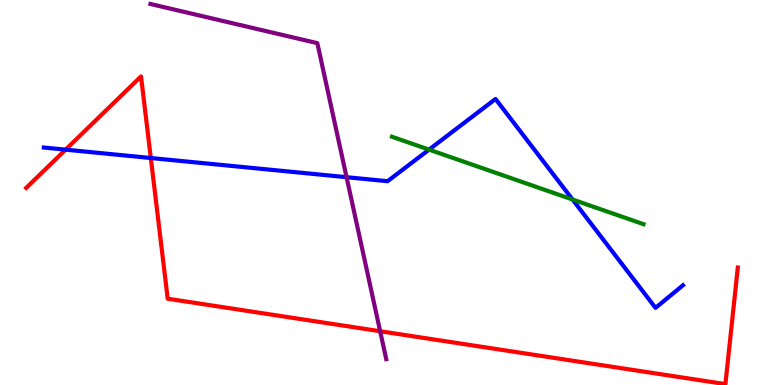[{'lines': ['blue', 'red'], 'intersections': [{'x': 0.846, 'y': 6.11}, {'x': 1.95, 'y': 5.9}]}, {'lines': ['green', 'red'], 'intersections': []}, {'lines': ['purple', 'red'], 'intersections': [{'x': 4.91, 'y': 1.4}]}, {'lines': ['blue', 'green'], 'intersections': [{'x': 5.54, 'y': 6.11}, {'x': 7.39, 'y': 4.82}]}, {'lines': ['blue', 'purple'], 'intersections': [{'x': 4.47, 'y': 5.4}]}, {'lines': ['green', 'purple'], 'intersections': []}]